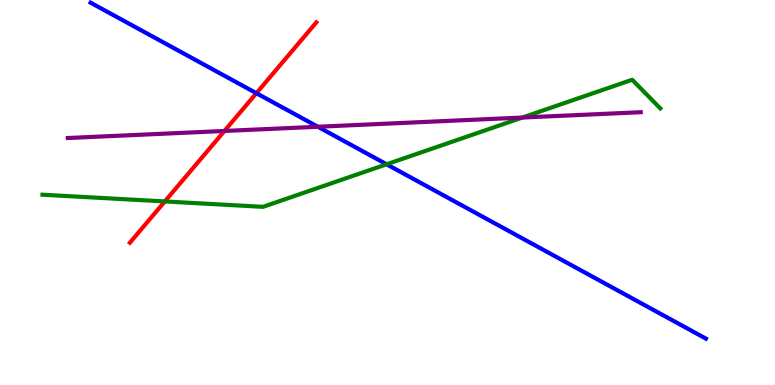[{'lines': ['blue', 'red'], 'intersections': [{'x': 3.31, 'y': 7.58}]}, {'lines': ['green', 'red'], 'intersections': [{'x': 2.13, 'y': 4.77}]}, {'lines': ['purple', 'red'], 'intersections': [{'x': 2.9, 'y': 6.6}]}, {'lines': ['blue', 'green'], 'intersections': [{'x': 4.99, 'y': 5.73}]}, {'lines': ['blue', 'purple'], 'intersections': [{'x': 4.1, 'y': 6.71}]}, {'lines': ['green', 'purple'], 'intersections': [{'x': 6.74, 'y': 6.95}]}]